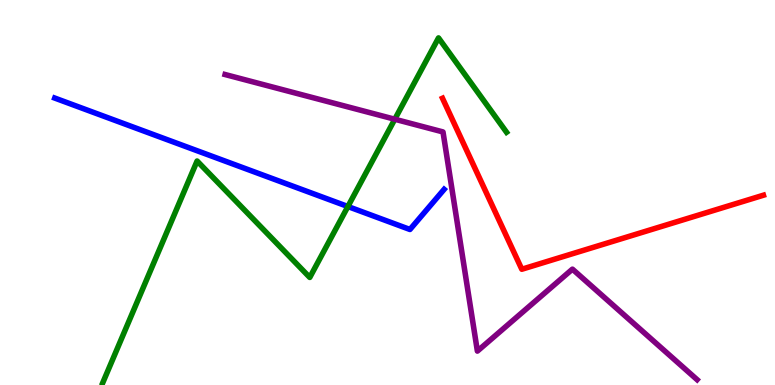[{'lines': ['blue', 'red'], 'intersections': []}, {'lines': ['green', 'red'], 'intersections': []}, {'lines': ['purple', 'red'], 'intersections': []}, {'lines': ['blue', 'green'], 'intersections': [{'x': 4.49, 'y': 4.64}]}, {'lines': ['blue', 'purple'], 'intersections': []}, {'lines': ['green', 'purple'], 'intersections': [{'x': 5.09, 'y': 6.9}]}]